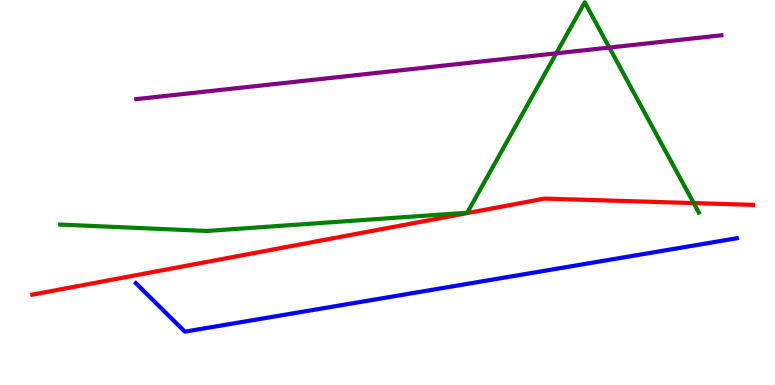[{'lines': ['blue', 'red'], 'intersections': []}, {'lines': ['green', 'red'], 'intersections': [{'x': 8.95, 'y': 4.72}]}, {'lines': ['purple', 'red'], 'intersections': []}, {'lines': ['blue', 'green'], 'intersections': []}, {'lines': ['blue', 'purple'], 'intersections': []}, {'lines': ['green', 'purple'], 'intersections': [{'x': 7.18, 'y': 8.61}, {'x': 7.86, 'y': 8.77}]}]